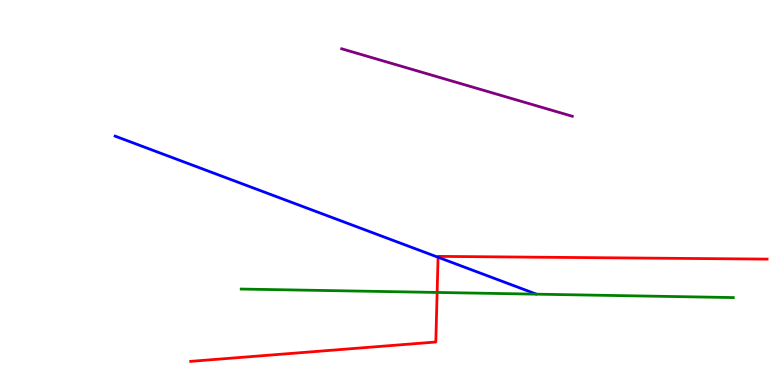[{'lines': ['blue', 'red'], 'intersections': [{'x': 5.65, 'y': 3.32}]}, {'lines': ['green', 'red'], 'intersections': [{'x': 5.64, 'y': 2.4}]}, {'lines': ['purple', 'red'], 'intersections': []}, {'lines': ['blue', 'green'], 'intersections': []}, {'lines': ['blue', 'purple'], 'intersections': []}, {'lines': ['green', 'purple'], 'intersections': []}]